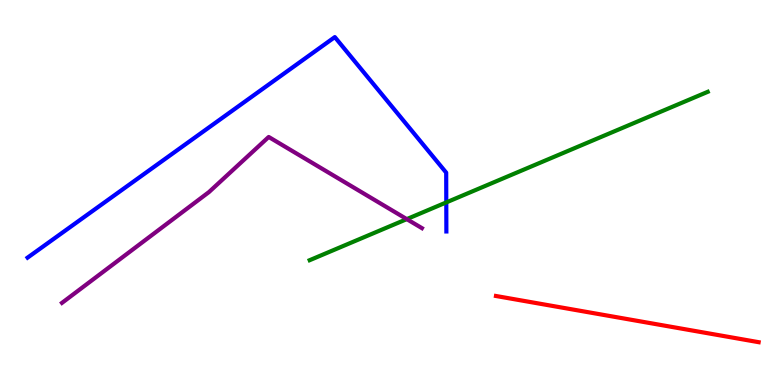[{'lines': ['blue', 'red'], 'intersections': []}, {'lines': ['green', 'red'], 'intersections': []}, {'lines': ['purple', 'red'], 'intersections': []}, {'lines': ['blue', 'green'], 'intersections': [{'x': 5.76, 'y': 4.74}]}, {'lines': ['blue', 'purple'], 'intersections': []}, {'lines': ['green', 'purple'], 'intersections': [{'x': 5.25, 'y': 4.31}]}]